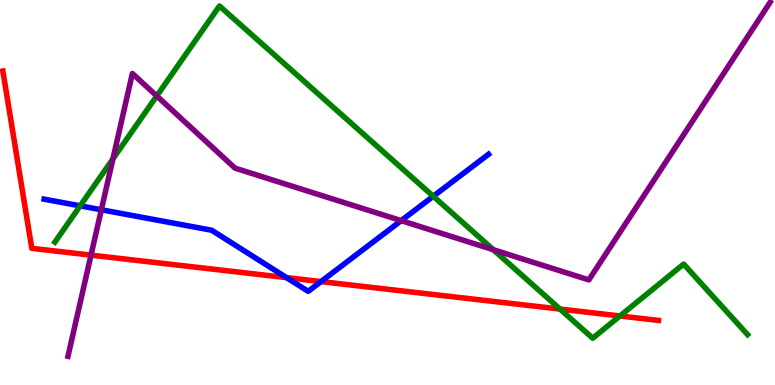[{'lines': ['blue', 'red'], 'intersections': [{'x': 3.7, 'y': 2.79}, {'x': 4.14, 'y': 2.69}]}, {'lines': ['green', 'red'], 'intersections': [{'x': 7.23, 'y': 1.97}, {'x': 8.0, 'y': 1.79}]}, {'lines': ['purple', 'red'], 'intersections': [{'x': 1.17, 'y': 3.37}]}, {'lines': ['blue', 'green'], 'intersections': [{'x': 1.03, 'y': 4.65}, {'x': 5.59, 'y': 4.9}]}, {'lines': ['blue', 'purple'], 'intersections': [{'x': 1.31, 'y': 4.55}, {'x': 5.18, 'y': 4.27}]}, {'lines': ['green', 'purple'], 'intersections': [{'x': 1.46, 'y': 5.87}, {'x': 2.02, 'y': 7.51}, {'x': 6.37, 'y': 3.51}]}]